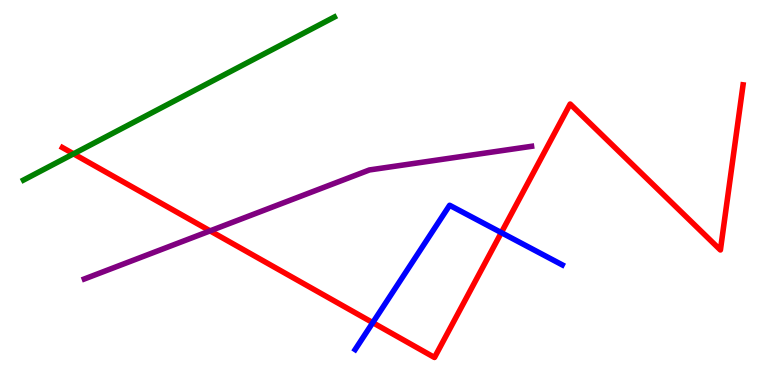[{'lines': ['blue', 'red'], 'intersections': [{'x': 4.81, 'y': 1.62}, {'x': 6.47, 'y': 3.96}]}, {'lines': ['green', 'red'], 'intersections': [{'x': 0.949, 'y': 6.0}]}, {'lines': ['purple', 'red'], 'intersections': [{'x': 2.71, 'y': 4.0}]}, {'lines': ['blue', 'green'], 'intersections': []}, {'lines': ['blue', 'purple'], 'intersections': []}, {'lines': ['green', 'purple'], 'intersections': []}]